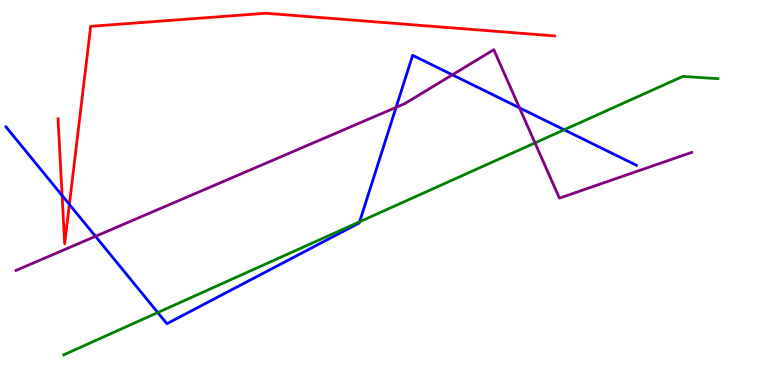[{'lines': ['blue', 'red'], 'intersections': [{'x': 0.801, 'y': 4.92}, {'x': 0.895, 'y': 4.69}]}, {'lines': ['green', 'red'], 'intersections': []}, {'lines': ['purple', 'red'], 'intersections': []}, {'lines': ['blue', 'green'], 'intersections': [{'x': 2.04, 'y': 1.88}, {'x': 4.64, 'y': 4.24}, {'x': 7.28, 'y': 6.63}]}, {'lines': ['blue', 'purple'], 'intersections': [{'x': 1.23, 'y': 3.86}, {'x': 5.11, 'y': 7.21}, {'x': 5.84, 'y': 8.06}, {'x': 6.7, 'y': 7.2}]}, {'lines': ['green', 'purple'], 'intersections': [{'x': 6.9, 'y': 6.29}]}]